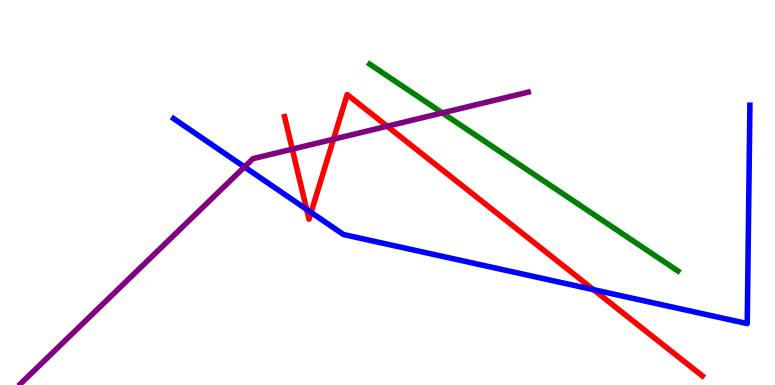[{'lines': ['blue', 'red'], 'intersections': [{'x': 3.96, 'y': 4.56}, {'x': 4.01, 'y': 4.48}, {'x': 7.66, 'y': 2.48}]}, {'lines': ['green', 'red'], 'intersections': []}, {'lines': ['purple', 'red'], 'intersections': [{'x': 3.77, 'y': 6.13}, {'x': 4.3, 'y': 6.38}, {'x': 5.0, 'y': 6.72}]}, {'lines': ['blue', 'green'], 'intersections': []}, {'lines': ['blue', 'purple'], 'intersections': [{'x': 3.15, 'y': 5.66}]}, {'lines': ['green', 'purple'], 'intersections': [{'x': 5.71, 'y': 7.07}]}]